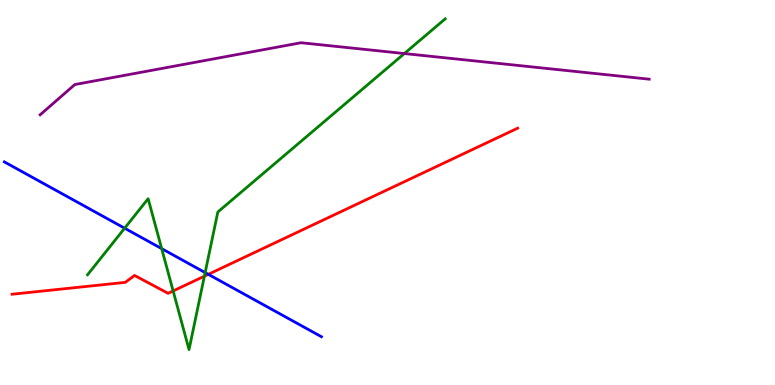[{'lines': ['blue', 'red'], 'intersections': [{'x': 2.69, 'y': 2.87}]}, {'lines': ['green', 'red'], 'intersections': [{'x': 2.23, 'y': 2.44}, {'x': 2.64, 'y': 2.83}]}, {'lines': ['purple', 'red'], 'intersections': []}, {'lines': ['blue', 'green'], 'intersections': [{'x': 1.61, 'y': 4.07}, {'x': 2.09, 'y': 3.54}, {'x': 2.65, 'y': 2.92}]}, {'lines': ['blue', 'purple'], 'intersections': []}, {'lines': ['green', 'purple'], 'intersections': [{'x': 5.22, 'y': 8.61}]}]